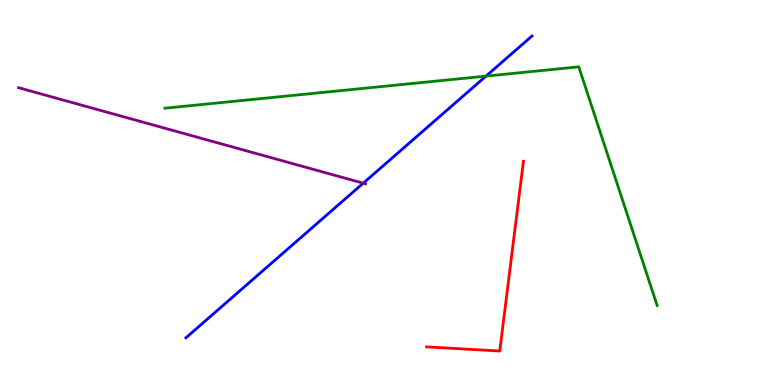[{'lines': ['blue', 'red'], 'intersections': []}, {'lines': ['green', 'red'], 'intersections': []}, {'lines': ['purple', 'red'], 'intersections': []}, {'lines': ['blue', 'green'], 'intersections': [{'x': 6.27, 'y': 8.02}]}, {'lines': ['blue', 'purple'], 'intersections': [{'x': 4.69, 'y': 5.24}]}, {'lines': ['green', 'purple'], 'intersections': []}]